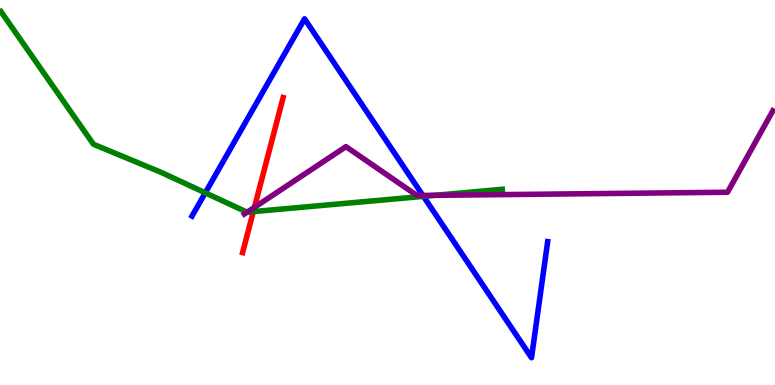[{'lines': ['blue', 'red'], 'intersections': []}, {'lines': ['green', 'red'], 'intersections': [{'x': 3.27, 'y': 4.5}]}, {'lines': ['purple', 'red'], 'intersections': [{'x': 3.28, 'y': 4.61}]}, {'lines': ['blue', 'green'], 'intersections': [{'x': 2.65, 'y': 4.99}, {'x': 5.46, 'y': 4.9}]}, {'lines': ['blue', 'purple'], 'intersections': [{'x': 5.46, 'y': 4.92}]}, {'lines': ['green', 'purple'], 'intersections': [{'x': 3.19, 'y': 4.49}, {'x': 5.61, 'y': 4.93}]}]